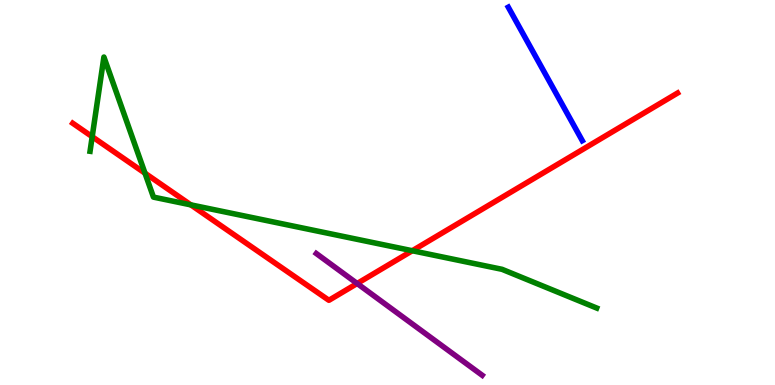[{'lines': ['blue', 'red'], 'intersections': []}, {'lines': ['green', 'red'], 'intersections': [{'x': 1.19, 'y': 6.45}, {'x': 1.87, 'y': 5.5}, {'x': 2.46, 'y': 4.68}, {'x': 5.32, 'y': 3.49}]}, {'lines': ['purple', 'red'], 'intersections': [{'x': 4.61, 'y': 2.64}]}, {'lines': ['blue', 'green'], 'intersections': []}, {'lines': ['blue', 'purple'], 'intersections': []}, {'lines': ['green', 'purple'], 'intersections': []}]